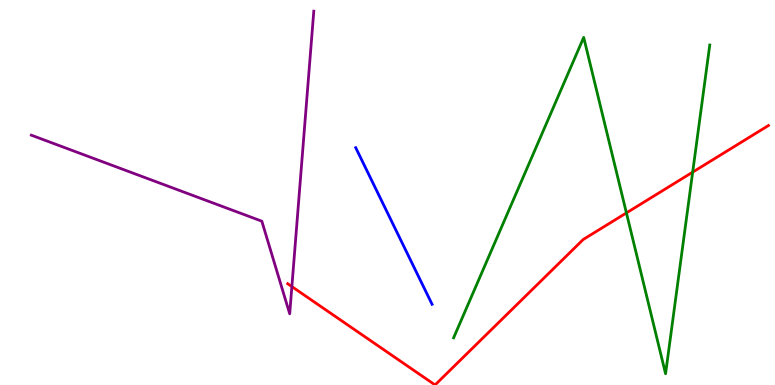[{'lines': ['blue', 'red'], 'intersections': []}, {'lines': ['green', 'red'], 'intersections': [{'x': 8.08, 'y': 4.47}, {'x': 8.94, 'y': 5.53}]}, {'lines': ['purple', 'red'], 'intersections': [{'x': 3.77, 'y': 2.56}]}, {'lines': ['blue', 'green'], 'intersections': []}, {'lines': ['blue', 'purple'], 'intersections': []}, {'lines': ['green', 'purple'], 'intersections': []}]